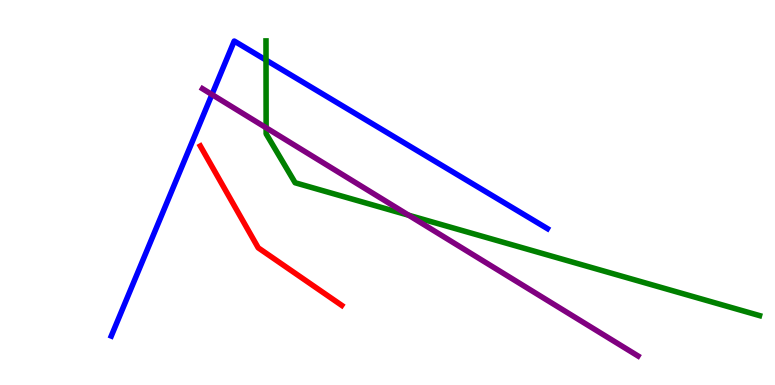[{'lines': ['blue', 'red'], 'intersections': []}, {'lines': ['green', 'red'], 'intersections': []}, {'lines': ['purple', 'red'], 'intersections': []}, {'lines': ['blue', 'green'], 'intersections': [{'x': 3.43, 'y': 8.44}]}, {'lines': ['blue', 'purple'], 'intersections': [{'x': 2.73, 'y': 7.54}]}, {'lines': ['green', 'purple'], 'intersections': [{'x': 3.43, 'y': 6.68}, {'x': 5.27, 'y': 4.41}]}]